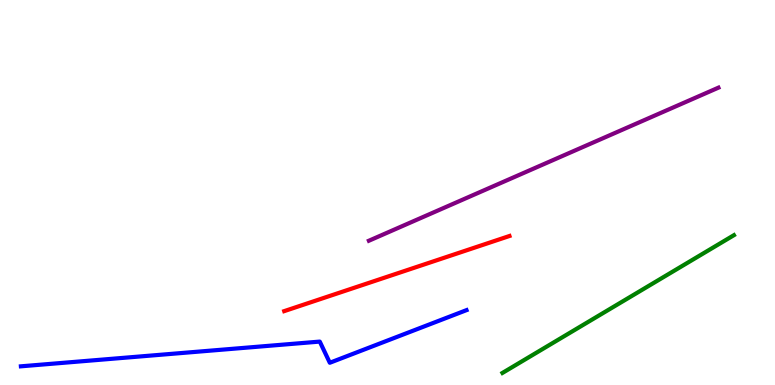[{'lines': ['blue', 'red'], 'intersections': []}, {'lines': ['green', 'red'], 'intersections': []}, {'lines': ['purple', 'red'], 'intersections': []}, {'lines': ['blue', 'green'], 'intersections': []}, {'lines': ['blue', 'purple'], 'intersections': []}, {'lines': ['green', 'purple'], 'intersections': []}]